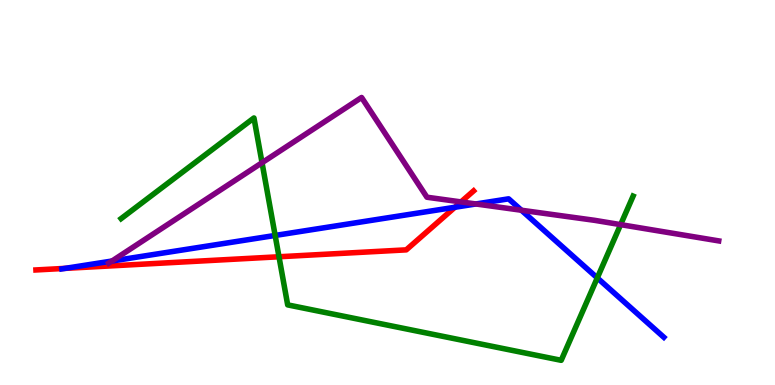[{'lines': ['blue', 'red'], 'intersections': [{'x': 0.841, 'y': 3.03}, {'x': 5.87, 'y': 4.62}]}, {'lines': ['green', 'red'], 'intersections': [{'x': 3.6, 'y': 3.33}]}, {'lines': ['purple', 'red'], 'intersections': [{'x': 5.95, 'y': 4.76}]}, {'lines': ['blue', 'green'], 'intersections': [{'x': 3.55, 'y': 3.88}, {'x': 7.71, 'y': 2.78}]}, {'lines': ['blue', 'purple'], 'intersections': [{'x': 1.44, 'y': 3.22}, {'x': 6.14, 'y': 4.7}, {'x': 6.73, 'y': 4.54}]}, {'lines': ['green', 'purple'], 'intersections': [{'x': 3.38, 'y': 5.77}, {'x': 8.01, 'y': 4.17}]}]